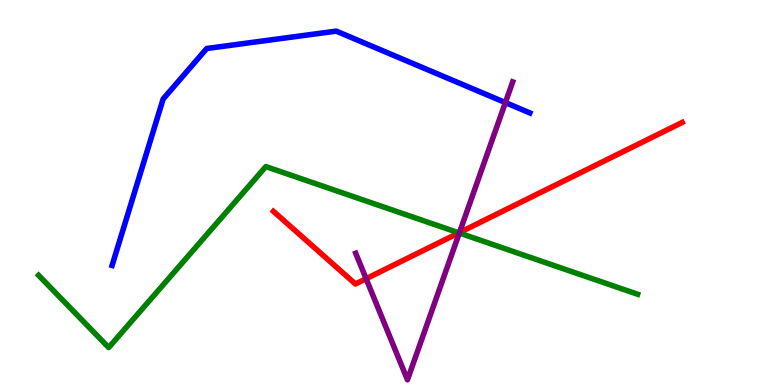[{'lines': ['blue', 'red'], 'intersections': []}, {'lines': ['green', 'red'], 'intersections': [{'x': 5.92, 'y': 3.95}]}, {'lines': ['purple', 'red'], 'intersections': [{'x': 4.72, 'y': 2.76}, {'x': 5.93, 'y': 3.96}]}, {'lines': ['blue', 'green'], 'intersections': []}, {'lines': ['blue', 'purple'], 'intersections': [{'x': 6.52, 'y': 7.34}]}, {'lines': ['green', 'purple'], 'intersections': [{'x': 5.93, 'y': 3.95}]}]